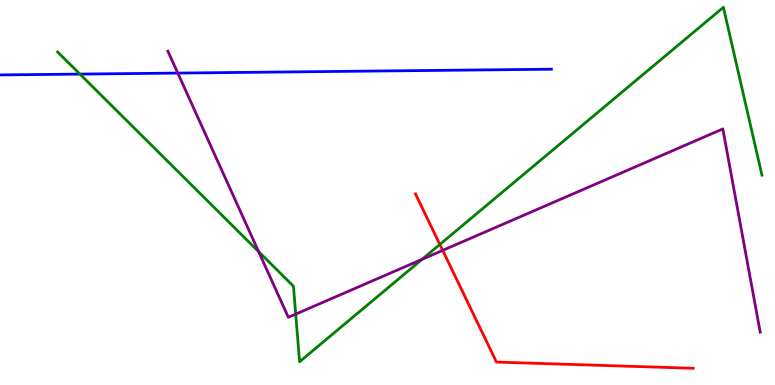[{'lines': ['blue', 'red'], 'intersections': []}, {'lines': ['green', 'red'], 'intersections': [{'x': 5.68, 'y': 3.65}]}, {'lines': ['purple', 'red'], 'intersections': [{'x': 5.71, 'y': 3.5}]}, {'lines': ['blue', 'green'], 'intersections': [{'x': 1.03, 'y': 8.08}]}, {'lines': ['blue', 'purple'], 'intersections': [{'x': 2.29, 'y': 8.1}]}, {'lines': ['green', 'purple'], 'intersections': [{'x': 3.34, 'y': 3.46}, {'x': 3.82, 'y': 1.84}, {'x': 5.45, 'y': 3.26}]}]